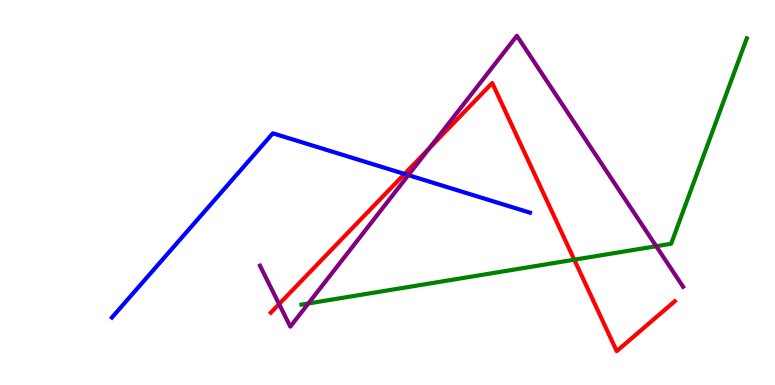[{'lines': ['blue', 'red'], 'intersections': [{'x': 5.22, 'y': 5.48}]}, {'lines': ['green', 'red'], 'intersections': [{'x': 7.41, 'y': 3.25}]}, {'lines': ['purple', 'red'], 'intersections': [{'x': 3.6, 'y': 2.1}, {'x': 5.54, 'y': 6.14}]}, {'lines': ['blue', 'green'], 'intersections': []}, {'lines': ['blue', 'purple'], 'intersections': [{'x': 5.27, 'y': 5.45}]}, {'lines': ['green', 'purple'], 'intersections': [{'x': 3.98, 'y': 2.12}, {'x': 8.47, 'y': 3.6}]}]